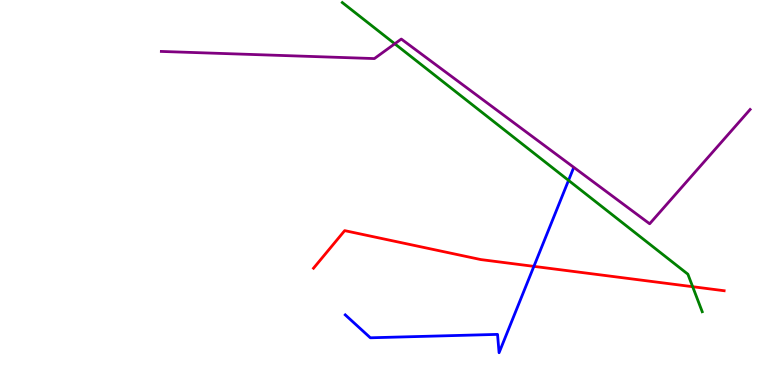[{'lines': ['blue', 'red'], 'intersections': [{'x': 6.89, 'y': 3.08}]}, {'lines': ['green', 'red'], 'intersections': [{'x': 8.94, 'y': 2.55}]}, {'lines': ['purple', 'red'], 'intersections': []}, {'lines': ['blue', 'green'], 'intersections': [{'x': 7.34, 'y': 5.31}]}, {'lines': ['blue', 'purple'], 'intersections': []}, {'lines': ['green', 'purple'], 'intersections': [{'x': 5.09, 'y': 8.86}]}]